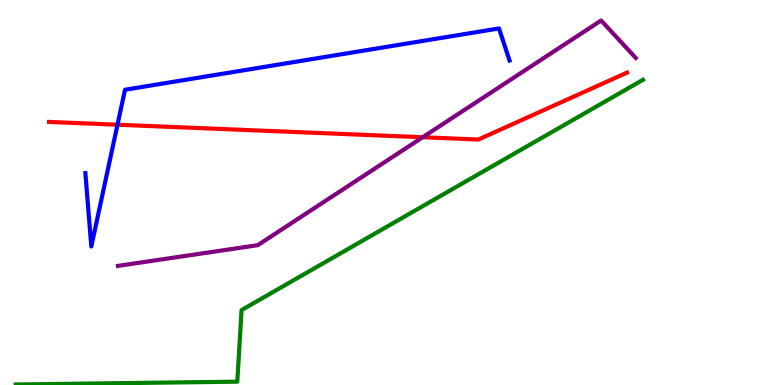[{'lines': ['blue', 'red'], 'intersections': [{'x': 1.52, 'y': 6.76}]}, {'lines': ['green', 'red'], 'intersections': []}, {'lines': ['purple', 'red'], 'intersections': [{'x': 5.45, 'y': 6.44}]}, {'lines': ['blue', 'green'], 'intersections': []}, {'lines': ['blue', 'purple'], 'intersections': []}, {'lines': ['green', 'purple'], 'intersections': []}]